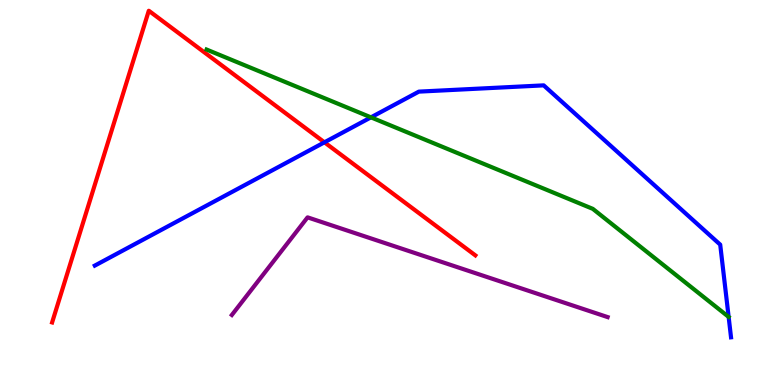[{'lines': ['blue', 'red'], 'intersections': [{'x': 4.19, 'y': 6.3}]}, {'lines': ['green', 'red'], 'intersections': []}, {'lines': ['purple', 'red'], 'intersections': []}, {'lines': ['blue', 'green'], 'intersections': [{'x': 4.79, 'y': 6.95}, {'x': 9.4, 'y': 1.77}]}, {'lines': ['blue', 'purple'], 'intersections': []}, {'lines': ['green', 'purple'], 'intersections': []}]